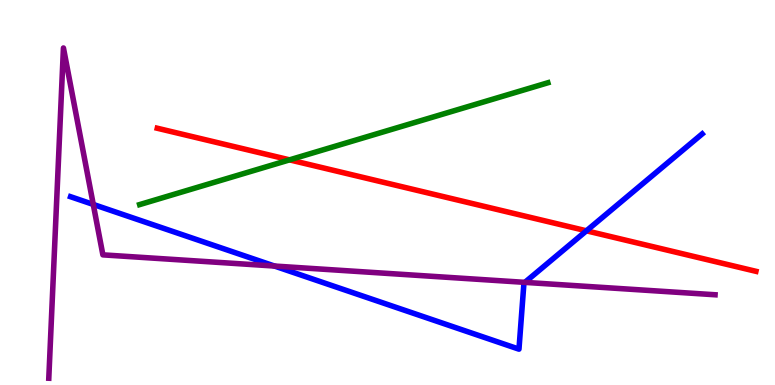[{'lines': ['blue', 'red'], 'intersections': [{'x': 7.57, 'y': 4.01}]}, {'lines': ['green', 'red'], 'intersections': [{'x': 3.74, 'y': 5.85}]}, {'lines': ['purple', 'red'], 'intersections': []}, {'lines': ['blue', 'green'], 'intersections': []}, {'lines': ['blue', 'purple'], 'intersections': [{'x': 1.2, 'y': 4.69}, {'x': 3.54, 'y': 3.09}, {'x': 6.77, 'y': 2.67}]}, {'lines': ['green', 'purple'], 'intersections': []}]